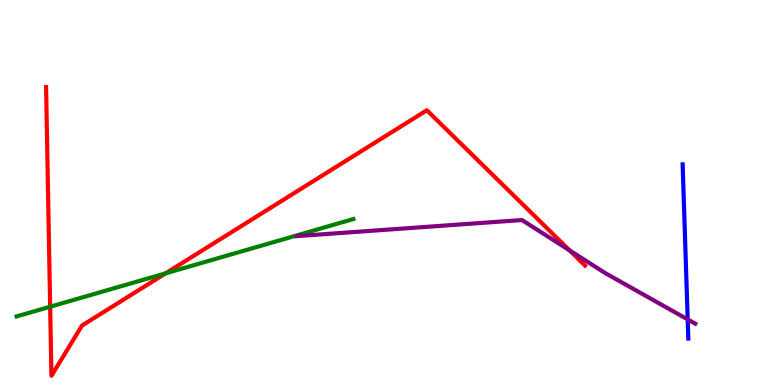[{'lines': ['blue', 'red'], 'intersections': []}, {'lines': ['green', 'red'], 'intersections': [{'x': 0.647, 'y': 2.03}, {'x': 2.14, 'y': 2.9}]}, {'lines': ['purple', 'red'], 'intersections': [{'x': 7.35, 'y': 3.5}]}, {'lines': ['blue', 'green'], 'intersections': []}, {'lines': ['blue', 'purple'], 'intersections': [{'x': 8.87, 'y': 1.7}]}, {'lines': ['green', 'purple'], 'intersections': []}]